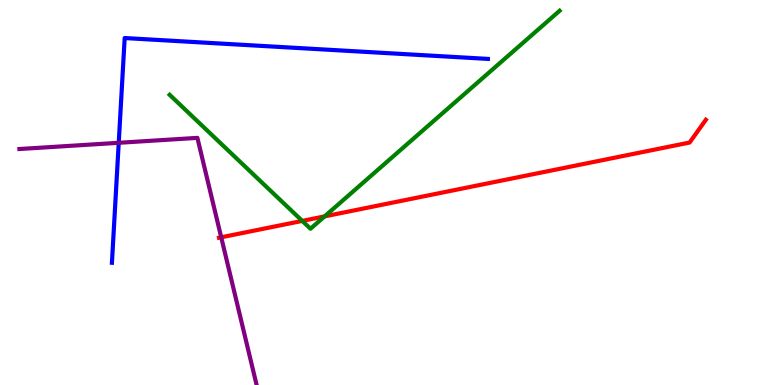[{'lines': ['blue', 'red'], 'intersections': []}, {'lines': ['green', 'red'], 'intersections': [{'x': 3.9, 'y': 4.26}, {'x': 4.19, 'y': 4.38}]}, {'lines': ['purple', 'red'], 'intersections': [{'x': 2.85, 'y': 3.84}]}, {'lines': ['blue', 'green'], 'intersections': []}, {'lines': ['blue', 'purple'], 'intersections': [{'x': 1.53, 'y': 6.29}]}, {'lines': ['green', 'purple'], 'intersections': []}]